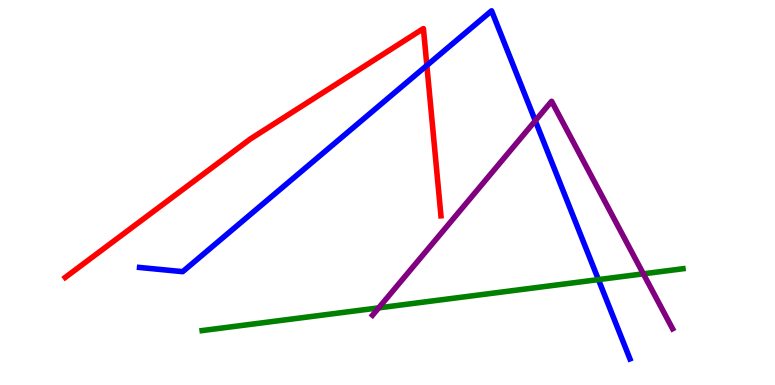[{'lines': ['blue', 'red'], 'intersections': [{'x': 5.51, 'y': 8.3}]}, {'lines': ['green', 'red'], 'intersections': []}, {'lines': ['purple', 'red'], 'intersections': []}, {'lines': ['blue', 'green'], 'intersections': [{'x': 7.72, 'y': 2.74}]}, {'lines': ['blue', 'purple'], 'intersections': [{'x': 6.91, 'y': 6.86}]}, {'lines': ['green', 'purple'], 'intersections': [{'x': 4.89, 'y': 2.0}, {'x': 8.3, 'y': 2.89}]}]